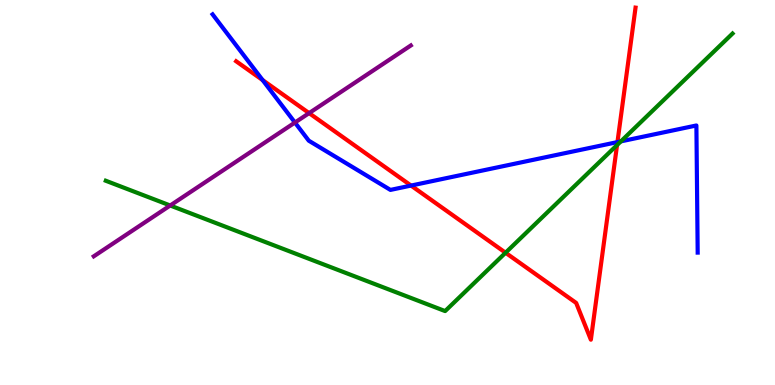[{'lines': ['blue', 'red'], 'intersections': [{'x': 3.39, 'y': 7.92}, {'x': 5.3, 'y': 5.18}, {'x': 7.97, 'y': 6.31}]}, {'lines': ['green', 'red'], 'intersections': [{'x': 6.52, 'y': 3.44}, {'x': 7.96, 'y': 6.23}]}, {'lines': ['purple', 'red'], 'intersections': [{'x': 3.99, 'y': 7.06}]}, {'lines': ['blue', 'green'], 'intersections': [{'x': 8.01, 'y': 6.33}]}, {'lines': ['blue', 'purple'], 'intersections': [{'x': 3.81, 'y': 6.82}]}, {'lines': ['green', 'purple'], 'intersections': [{'x': 2.2, 'y': 4.66}]}]